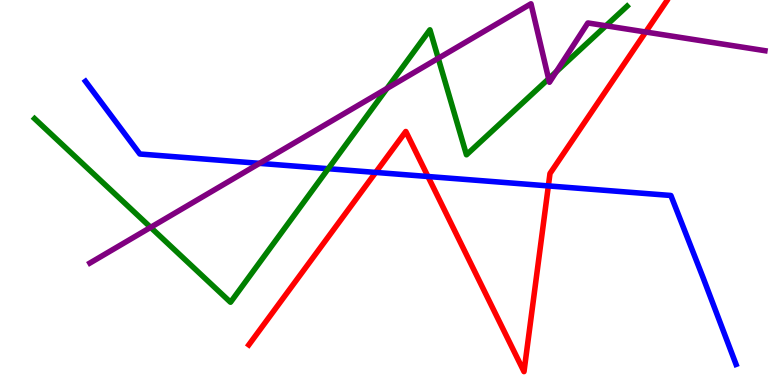[{'lines': ['blue', 'red'], 'intersections': [{'x': 4.85, 'y': 5.52}, {'x': 5.52, 'y': 5.42}, {'x': 7.08, 'y': 5.17}]}, {'lines': ['green', 'red'], 'intersections': []}, {'lines': ['purple', 'red'], 'intersections': [{'x': 8.33, 'y': 9.17}]}, {'lines': ['blue', 'green'], 'intersections': [{'x': 4.24, 'y': 5.62}]}, {'lines': ['blue', 'purple'], 'intersections': [{'x': 3.35, 'y': 5.76}]}, {'lines': ['green', 'purple'], 'intersections': [{'x': 1.94, 'y': 4.09}, {'x': 4.99, 'y': 7.7}, {'x': 5.65, 'y': 8.49}, {'x': 7.08, 'y': 7.95}, {'x': 7.18, 'y': 8.14}, {'x': 7.82, 'y': 9.33}]}]